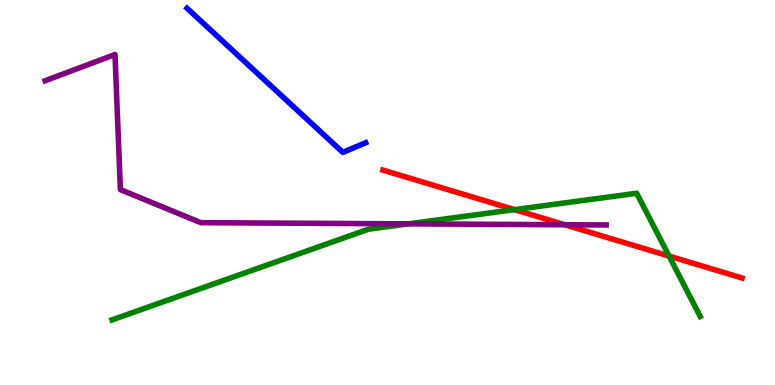[{'lines': ['blue', 'red'], 'intersections': []}, {'lines': ['green', 'red'], 'intersections': [{'x': 6.64, 'y': 4.55}, {'x': 8.63, 'y': 3.35}]}, {'lines': ['purple', 'red'], 'intersections': [{'x': 7.29, 'y': 4.16}]}, {'lines': ['blue', 'green'], 'intersections': []}, {'lines': ['blue', 'purple'], 'intersections': []}, {'lines': ['green', 'purple'], 'intersections': [{'x': 5.27, 'y': 4.19}]}]